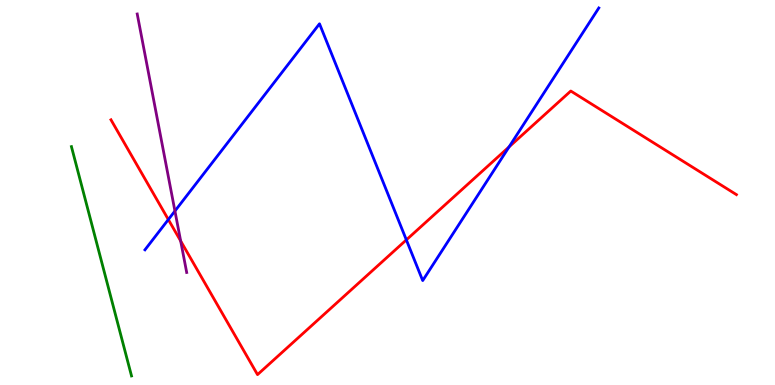[{'lines': ['blue', 'red'], 'intersections': [{'x': 2.17, 'y': 4.3}, {'x': 5.24, 'y': 3.77}, {'x': 6.57, 'y': 6.18}]}, {'lines': ['green', 'red'], 'intersections': []}, {'lines': ['purple', 'red'], 'intersections': [{'x': 2.33, 'y': 3.74}]}, {'lines': ['blue', 'green'], 'intersections': []}, {'lines': ['blue', 'purple'], 'intersections': [{'x': 2.26, 'y': 4.52}]}, {'lines': ['green', 'purple'], 'intersections': []}]